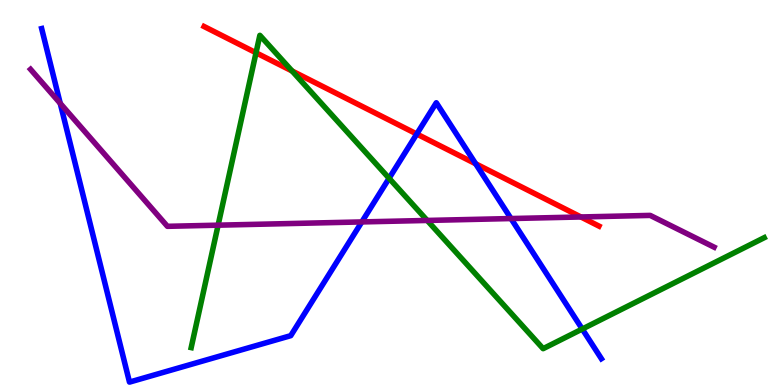[{'lines': ['blue', 'red'], 'intersections': [{'x': 5.38, 'y': 6.52}, {'x': 6.14, 'y': 5.75}]}, {'lines': ['green', 'red'], 'intersections': [{'x': 3.3, 'y': 8.63}, {'x': 3.77, 'y': 8.16}]}, {'lines': ['purple', 'red'], 'intersections': [{'x': 7.5, 'y': 4.36}]}, {'lines': ['blue', 'green'], 'intersections': [{'x': 5.02, 'y': 5.37}, {'x': 7.51, 'y': 1.45}]}, {'lines': ['blue', 'purple'], 'intersections': [{'x': 0.777, 'y': 7.31}, {'x': 4.67, 'y': 4.24}, {'x': 6.59, 'y': 4.32}]}, {'lines': ['green', 'purple'], 'intersections': [{'x': 2.81, 'y': 4.15}, {'x': 5.51, 'y': 4.27}]}]